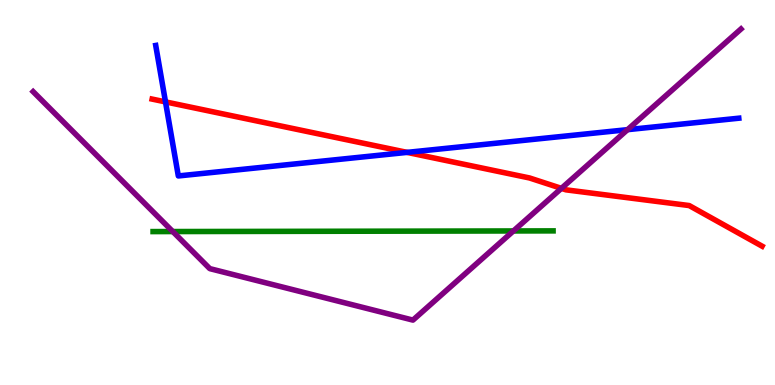[{'lines': ['blue', 'red'], 'intersections': [{'x': 2.14, 'y': 7.35}, {'x': 5.25, 'y': 6.04}]}, {'lines': ['green', 'red'], 'intersections': []}, {'lines': ['purple', 'red'], 'intersections': [{'x': 7.24, 'y': 5.11}]}, {'lines': ['blue', 'green'], 'intersections': []}, {'lines': ['blue', 'purple'], 'intersections': [{'x': 8.1, 'y': 6.63}]}, {'lines': ['green', 'purple'], 'intersections': [{'x': 2.23, 'y': 3.99}, {'x': 6.62, 'y': 4.0}]}]